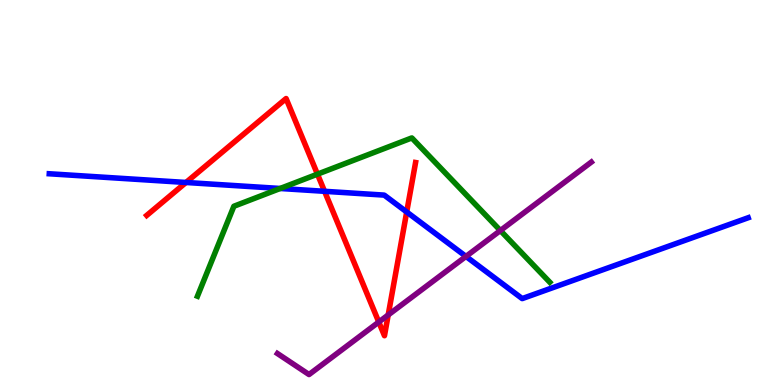[{'lines': ['blue', 'red'], 'intersections': [{'x': 2.4, 'y': 5.26}, {'x': 4.19, 'y': 5.03}, {'x': 5.25, 'y': 4.49}]}, {'lines': ['green', 'red'], 'intersections': [{'x': 4.1, 'y': 5.48}]}, {'lines': ['purple', 'red'], 'intersections': [{'x': 4.89, 'y': 1.64}, {'x': 5.01, 'y': 1.82}]}, {'lines': ['blue', 'green'], 'intersections': [{'x': 3.62, 'y': 5.1}]}, {'lines': ['blue', 'purple'], 'intersections': [{'x': 6.01, 'y': 3.34}]}, {'lines': ['green', 'purple'], 'intersections': [{'x': 6.46, 'y': 4.01}]}]